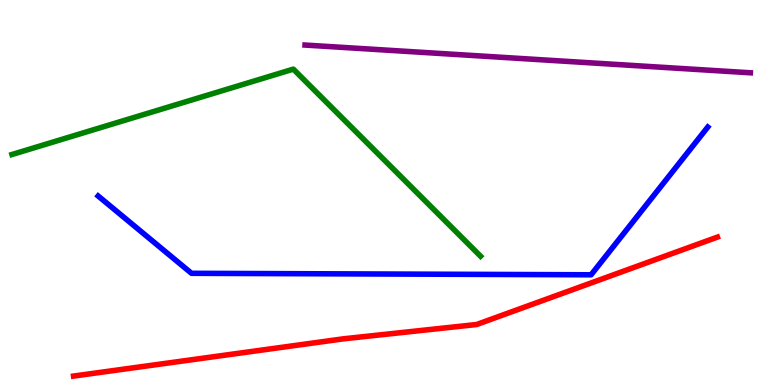[{'lines': ['blue', 'red'], 'intersections': []}, {'lines': ['green', 'red'], 'intersections': []}, {'lines': ['purple', 'red'], 'intersections': []}, {'lines': ['blue', 'green'], 'intersections': []}, {'lines': ['blue', 'purple'], 'intersections': []}, {'lines': ['green', 'purple'], 'intersections': []}]